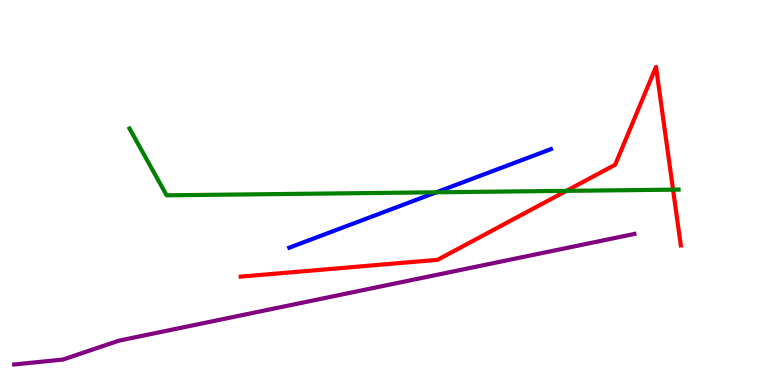[{'lines': ['blue', 'red'], 'intersections': []}, {'lines': ['green', 'red'], 'intersections': [{'x': 7.31, 'y': 5.04}, {'x': 8.68, 'y': 5.07}]}, {'lines': ['purple', 'red'], 'intersections': []}, {'lines': ['blue', 'green'], 'intersections': [{'x': 5.63, 'y': 5.01}]}, {'lines': ['blue', 'purple'], 'intersections': []}, {'lines': ['green', 'purple'], 'intersections': []}]